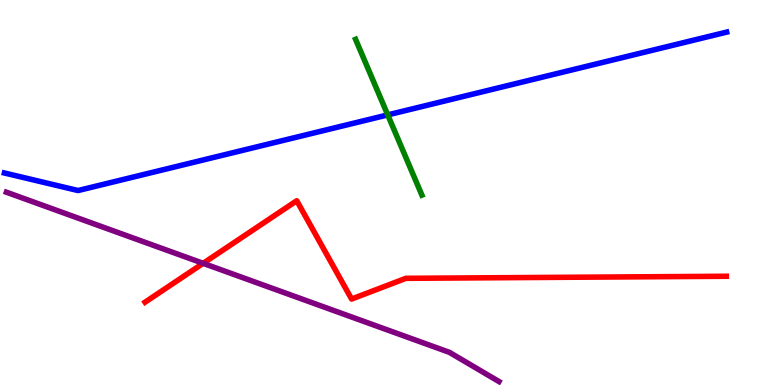[{'lines': ['blue', 'red'], 'intersections': []}, {'lines': ['green', 'red'], 'intersections': []}, {'lines': ['purple', 'red'], 'intersections': [{'x': 2.62, 'y': 3.16}]}, {'lines': ['blue', 'green'], 'intersections': [{'x': 5.0, 'y': 7.02}]}, {'lines': ['blue', 'purple'], 'intersections': []}, {'lines': ['green', 'purple'], 'intersections': []}]